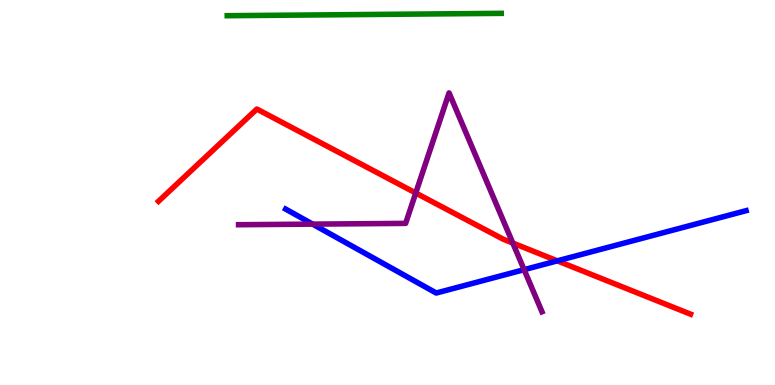[{'lines': ['blue', 'red'], 'intersections': [{'x': 7.19, 'y': 3.22}]}, {'lines': ['green', 'red'], 'intersections': []}, {'lines': ['purple', 'red'], 'intersections': [{'x': 5.36, 'y': 4.99}, {'x': 6.62, 'y': 3.69}]}, {'lines': ['blue', 'green'], 'intersections': []}, {'lines': ['blue', 'purple'], 'intersections': [{'x': 4.03, 'y': 4.18}, {'x': 6.76, 'y': 3.0}]}, {'lines': ['green', 'purple'], 'intersections': []}]